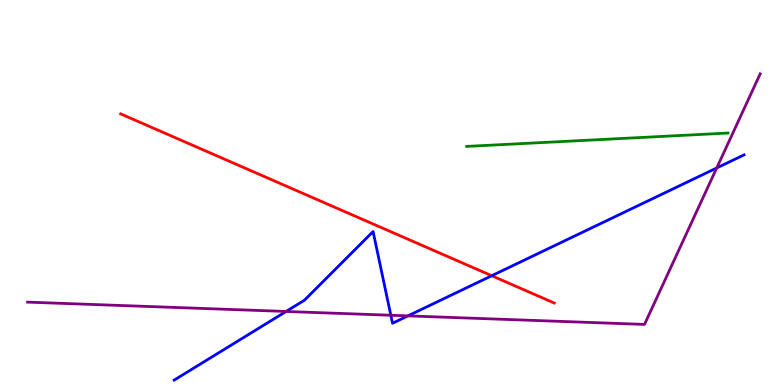[{'lines': ['blue', 'red'], 'intersections': [{'x': 6.34, 'y': 2.84}]}, {'lines': ['green', 'red'], 'intersections': []}, {'lines': ['purple', 'red'], 'intersections': []}, {'lines': ['blue', 'green'], 'intersections': []}, {'lines': ['blue', 'purple'], 'intersections': [{'x': 3.69, 'y': 1.91}, {'x': 5.04, 'y': 1.81}, {'x': 5.26, 'y': 1.8}, {'x': 9.25, 'y': 5.64}]}, {'lines': ['green', 'purple'], 'intersections': []}]